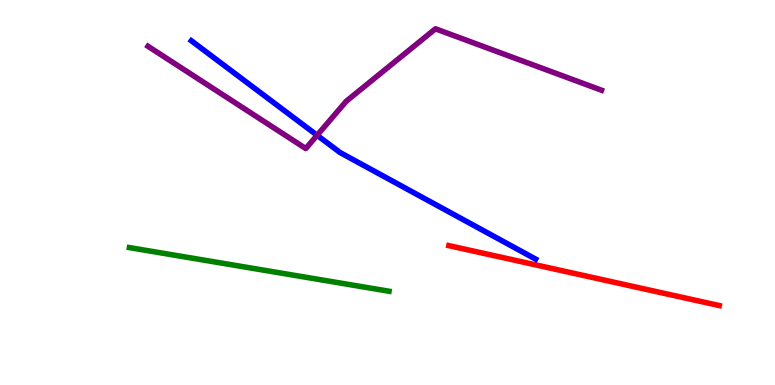[{'lines': ['blue', 'red'], 'intersections': []}, {'lines': ['green', 'red'], 'intersections': []}, {'lines': ['purple', 'red'], 'intersections': []}, {'lines': ['blue', 'green'], 'intersections': []}, {'lines': ['blue', 'purple'], 'intersections': [{'x': 4.09, 'y': 6.49}]}, {'lines': ['green', 'purple'], 'intersections': []}]